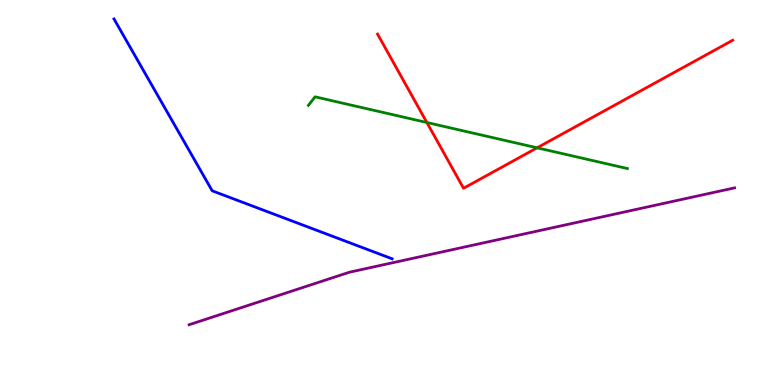[{'lines': ['blue', 'red'], 'intersections': []}, {'lines': ['green', 'red'], 'intersections': [{'x': 5.51, 'y': 6.82}, {'x': 6.93, 'y': 6.16}]}, {'lines': ['purple', 'red'], 'intersections': []}, {'lines': ['blue', 'green'], 'intersections': []}, {'lines': ['blue', 'purple'], 'intersections': []}, {'lines': ['green', 'purple'], 'intersections': []}]